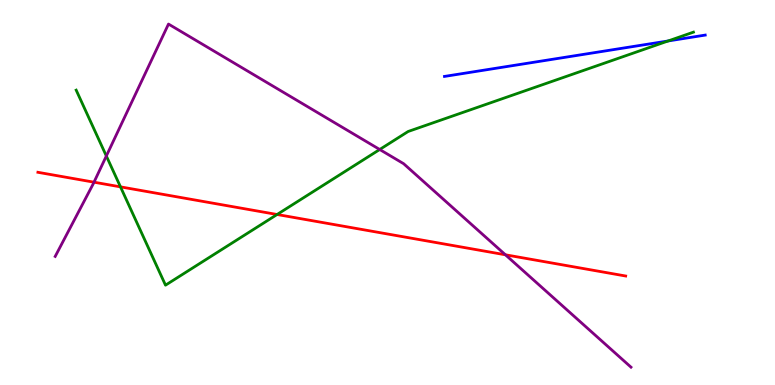[{'lines': ['blue', 'red'], 'intersections': []}, {'lines': ['green', 'red'], 'intersections': [{'x': 1.55, 'y': 5.15}, {'x': 3.58, 'y': 4.43}]}, {'lines': ['purple', 'red'], 'intersections': [{'x': 1.21, 'y': 5.27}, {'x': 6.52, 'y': 3.38}]}, {'lines': ['blue', 'green'], 'intersections': [{'x': 8.62, 'y': 8.94}]}, {'lines': ['blue', 'purple'], 'intersections': []}, {'lines': ['green', 'purple'], 'intersections': [{'x': 1.37, 'y': 5.95}, {'x': 4.9, 'y': 6.12}]}]